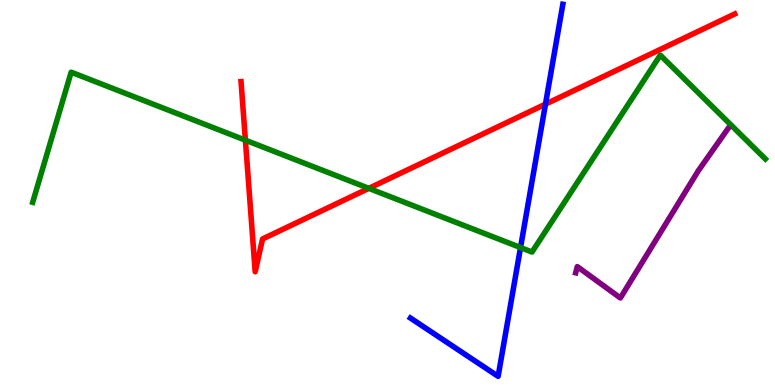[{'lines': ['blue', 'red'], 'intersections': [{'x': 7.04, 'y': 7.29}]}, {'lines': ['green', 'red'], 'intersections': [{'x': 3.17, 'y': 6.36}, {'x': 4.76, 'y': 5.11}]}, {'lines': ['purple', 'red'], 'intersections': []}, {'lines': ['blue', 'green'], 'intersections': [{'x': 6.72, 'y': 3.57}]}, {'lines': ['blue', 'purple'], 'intersections': []}, {'lines': ['green', 'purple'], 'intersections': []}]